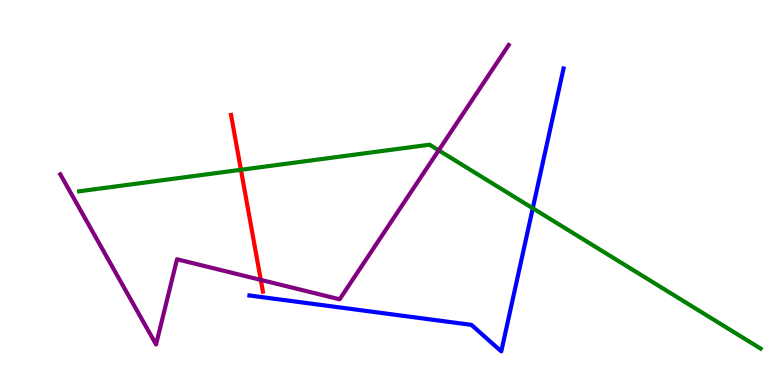[{'lines': ['blue', 'red'], 'intersections': []}, {'lines': ['green', 'red'], 'intersections': [{'x': 3.11, 'y': 5.59}]}, {'lines': ['purple', 'red'], 'intersections': [{'x': 3.37, 'y': 2.73}]}, {'lines': ['blue', 'green'], 'intersections': [{'x': 6.87, 'y': 4.59}]}, {'lines': ['blue', 'purple'], 'intersections': []}, {'lines': ['green', 'purple'], 'intersections': [{'x': 5.66, 'y': 6.1}]}]